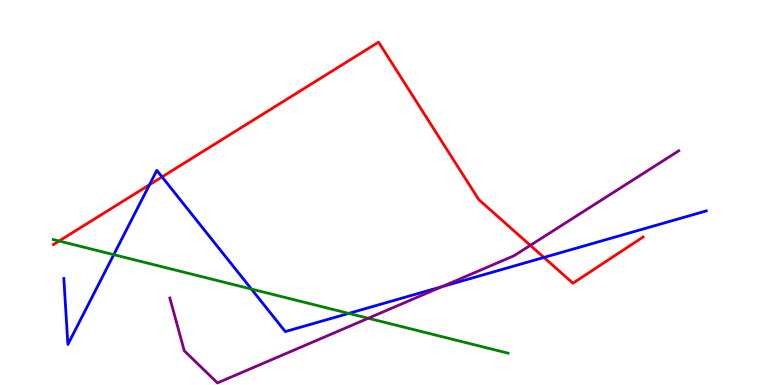[{'lines': ['blue', 'red'], 'intersections': [{'x': 1.93, 'y': 5.2}, {'x': 2.09, 'y': 5.4}, {'x': 7.02, 'y': 3.31}]}, {'lines': ['green', 'red'], 'intersections': [{'x': 0.763, 'y': 3.74}]}, {'lines': ['purple', 'red'], 'intersections': [{'x': 6.84, 'y': 3.63}]}, {'lines': ['blue', 'green'], 'intersections': [{'x': 1.47, 'y': 3.39}, {'x': 3.24, 'y': 2.49}, {'x': 4.5, 'y': 1.86}]}, {'lines': ['blue', 'purple'], 'intersections': [{'x': 5.7, 'y': 2.55}]}, {'lines': ['green', 'purple'], 'intersections': [{'x': 4.75, 'y': 1.73}]}]